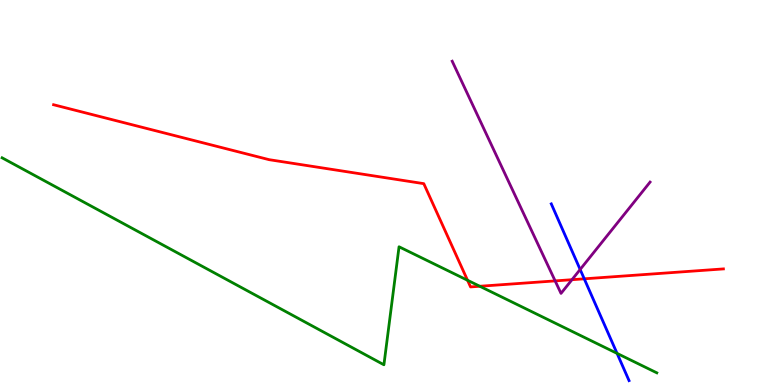[{'lines': ['blue', 'red'], 'intersections': [{'x': 7.54, 'y': 2.76}]}, {'lines': ['green', 'red'], 'intersections': [{'x': 6.03, 'y': 2.72}, {'x': 6.19, 'y': 2.56}]}, {'lines': ['purple', 'red'], 'intersections': [{'x': 7.16, 'y': 2.7}, {'x': 7.38, 'y': 2.74}]}, {'lines': ['blue', 'green'], 'intersections': [{'x': 7.96, 'y': 0.821}]}, {'lines': ['blue', 'purple'], 'intersections': [{'x': 7.49, 'y': 3.0}]}, {'lines': ['green', 'purple'], 'intersections': []}]